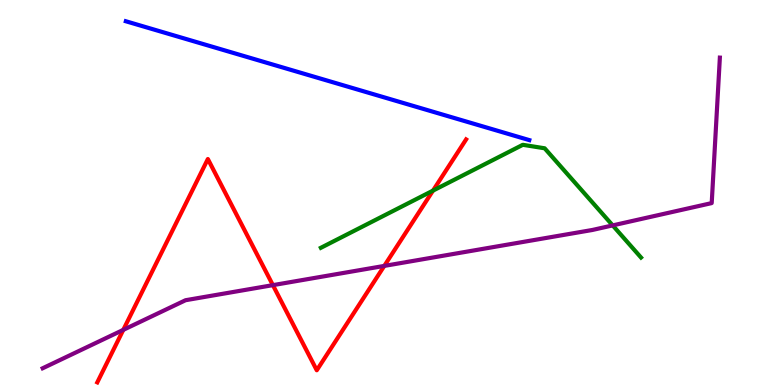[{'lines': ['blue', 'red'], 'intersections': []}, {'lines': ['green', 'red'], 'intersections': [{'x': 5.59, 'y': 5.05}]}, {'lines': ['purple', 'red'], 'intersections': [{'x': 1.59, 'y': 1.43}, {'x': 3.52, 'y': 2.59}, {'x': 4.96, 'y': 3.09}]}, {'lines': ['blue', 'green'], 'intersections': []}, {'lines': ['blue', 'purple'], 'intersections': []}, {'lines': ['green', 'purple'], 'intersections': [{'x': 7.91, 'y': 4.15}]}]